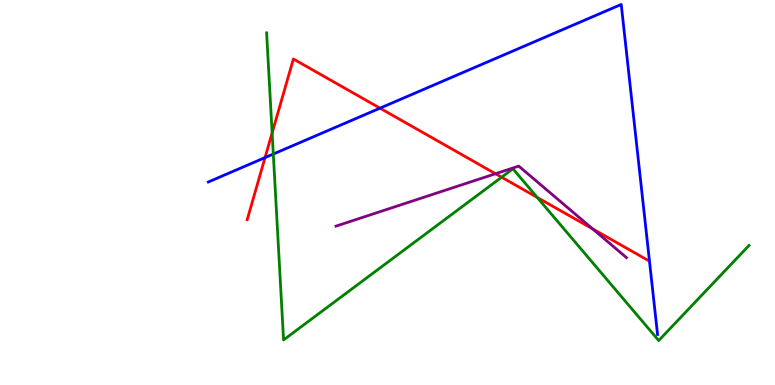[{'lines': ['blue', 'red'], 'intersections': [{'x': 3.42, 'y': 5.91}, {'x': 4.9, 'y': 7.19}]}, {'lines': ['green', 'red'], 'intersections': [{'x': 3.51, 'y': 6.55}, {'x': 6.47, 'y': 5.4}, {'x': 6.93, 'y': 4.87}]}, {'lines': ['purple', 'red'], 'intersections': [{'x': 6.39, 'y': 5.49}, {'x': 7.65, 'y': 4.05}]}, {'lines': ['blue', 'green'], 'intersections': [{'x': 3.53, 'y': 6.0}]}, {'lines': ['blue', 'purple'], 'intersections': []}, {'lines': ['green', 'purple'], 'intersections': []}]